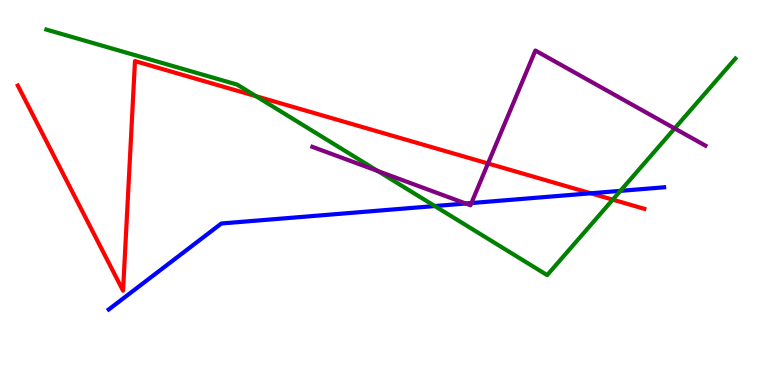[{'lines': ['blue', 'red'], 'intersections': [{'x': 7.62, 'y': 4.98}]}, {'lines': ['green', 'red'], 'intersections': [{'x': 3.3, 'y': 7.5}, {'x': 7.91, 'y': 4.81}]}, {'lines': ['purple', 'red'], 'intersections': [{'x': 6.3, 'y': 5.75}]}, {'lines': ['blue', 'green'], 'intersections': [{'x': 5.61, 'y': 4.65}, {'x': 8.0, 'y': 5.04}]}, {'lines': ['blue', 'purple'], 'intersections': [{'x': 6.01, 'y': 4.71}, {'x': 6.08, 'y': 4.73}]}, {'lines': ['green', 'purple'], 'intersections': [{'x': 4.87, 'y': 5.56}, {'x': 8.71, 'y': 6.66}]}]